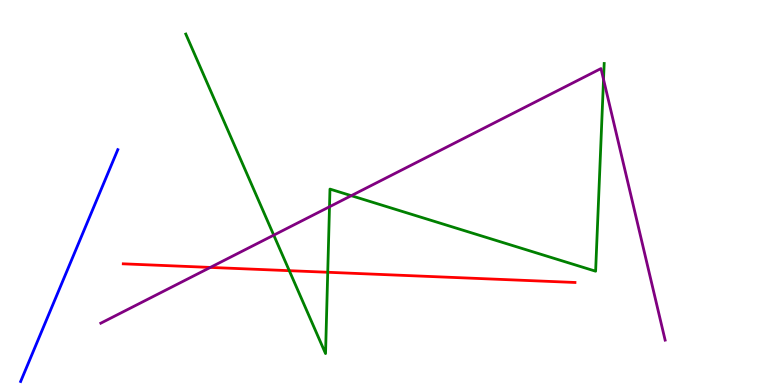[{'lines': ['blue', 'red'], 'intersections': []}, {'lines': ['green', 'red'], 'intersections': [{'x': 3.73, 'y': 2.97}, {'x': 4.23, 'y': 2.93}]}, {'lines': ['purple', 'red'], 'intersections': [{'x': 2.71, 'y': 3.05}]}, {'lines': ['blue', 'green'], 'intersections': []}, {'lines': ['blue', 'purple'], 'intersections': []}, {'lines': ['green', 'purple'], 'intersections': [{'x': 3.53, 'y': 3.89}, {'x': 4.25, 'y': 4.63}, {'x': 4.53, 'y': 4.92}, {'x': 7.79, 'y': 7.94}]}]